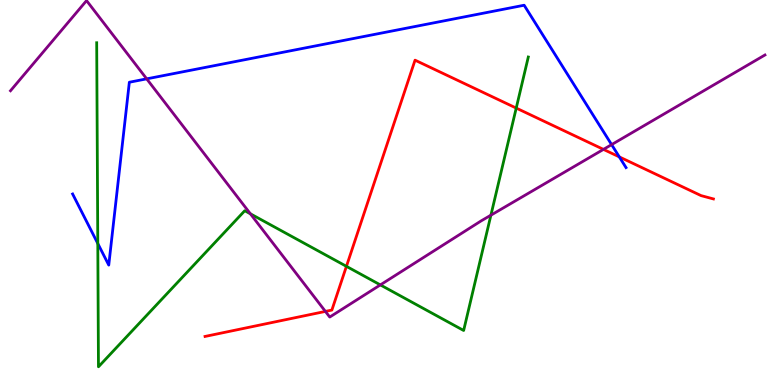[{'lines': ['blue', 'red'], 'intersections': [{'x': 7.99, 'y': 5.92}]}, {'lines': ['green', 'red'], 'intersections': [{'x': 4.47, 'y': 3.08}, {'x': 6.66, 'y': 7.19}]}, {'lines': ['purple', 'red'], 'intersections': [{'x': 4.2, 'y': 1.91}, {'x': 7.79, 'y': 6.12}]}, {'lines': ['blue', 'green'], 'intersections': [{'x': 1.26, 'y': 3.68}]}, {'lines': ['blue', 'purple'], 'intersections': [{'x': 1.89, 'y': 7.95}, {'x': 7.89, 'y': 6.24}]}, {'lines': ['green', 'purple'], 'intersections': [{'x': 3.23, 'y': 4.45}, {'x': 4.91, 'y': 2.6}, {'x': 6.33, 'y': 4.41}]}]